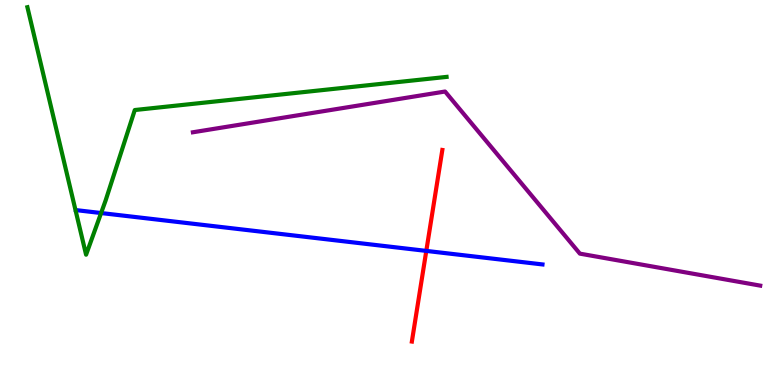[{'lines': ['blue', 'red'], 'intersections': [{'x': 5.5, 'y': 3.48}]}, {'lines': ['green', 'red'], 'intersections': []}, {'lines': ['purple', 'red'], 'intersections': []}, {'lines': ['blue', 'green'], 'intersections': [{'x': 1.3, 'y': 4.47}]}, {'lines': ['blue', 'purple'], 'intersections': []}, {'lines': ['green', 'purple'], 'intersections': []}]